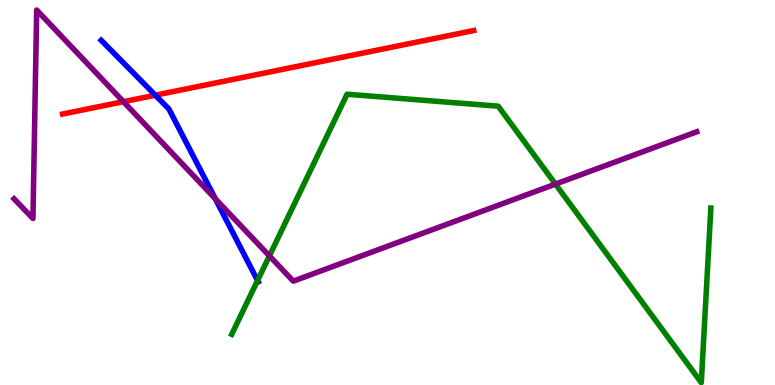[{'lines': ['blue', 'red'], 'intersections': [{'x': 2.0, 'y': 7.53}]}, {'lines': ['green', 'red'], 'intersections': []}, {'lines': ['purple', 'red'], 'intersections': [{'x': 1.59, 'y': 7.36}]}, {'lines': ['blue', 'green'], 'intersections': [{'x': 3.32, 'y': 2.71}]}, {'lines': ['blue', 'purple'], 'intersections': [{'x': 2.78, 'y': 4.84}]}, {'lines': ['green', 'purple'], 'intersections': [{'x': 3.48, 'y': 3.35}, {'x': 7.17, 'y': 5.22}]}]